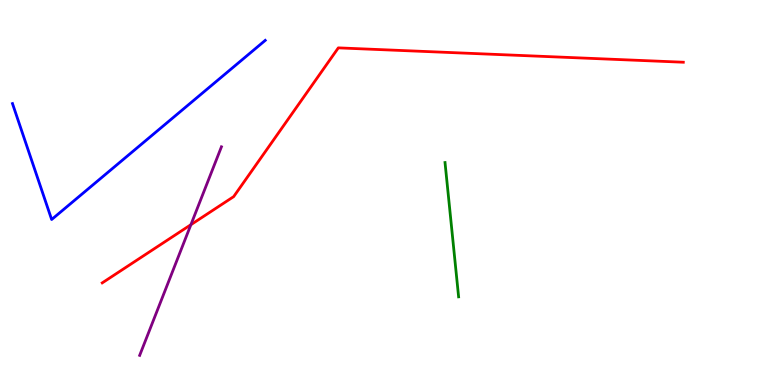[{'lines': ['blue', 'red'], 'intersections': []}, {'lines': ['green', 'red'], 'intersections': []}, {'lines': ['purple', 'red'], 'intersections': [{'x': 2.46, 'y': 4.16}]}, {'lines': ['blue', 'green'], 'intersections': []}, {'lines': ['blue', 'purple'], 'intersections': []}, {'lines': ['green', 'purple'], 'intersections': []}]